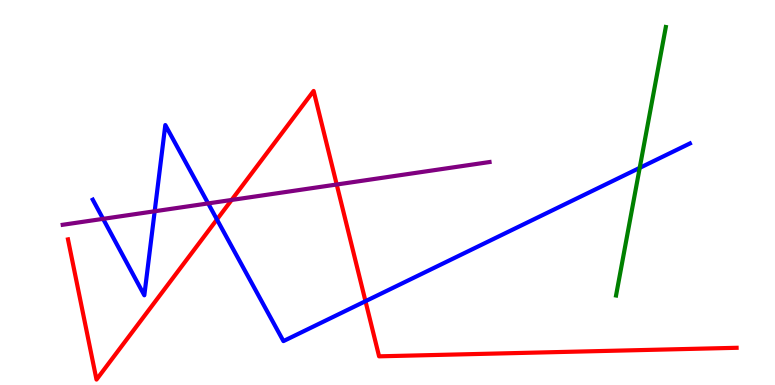[{'lines': ['blue', 'red'], 'intersections': [{'x': 2.8, 'y': 4.3}, {'x': 4.72, 'y': 2.18}]}, {'lines': ['green', 'red'], 'intersections': []}, {'lines': ['purple', 'red'], 'intersections': [{'x': 2.99, 'y': 4.81}, {'x': 4.34, 'y': 5.21}]}, {'lines': ['blue', 'green'], 'intersections': [{'x': 8.25, 'y': 5.64}]}, {'lines': ['blue', 'purple'], 'intersections': [{'x': 1.33, 'y': 4.32}, {'x': 2.0, 'y': 4.51}, {'x': 2.69, 'y': 4.72}]}, {'lines': ['green', 'purple'], 'intersections': []}]